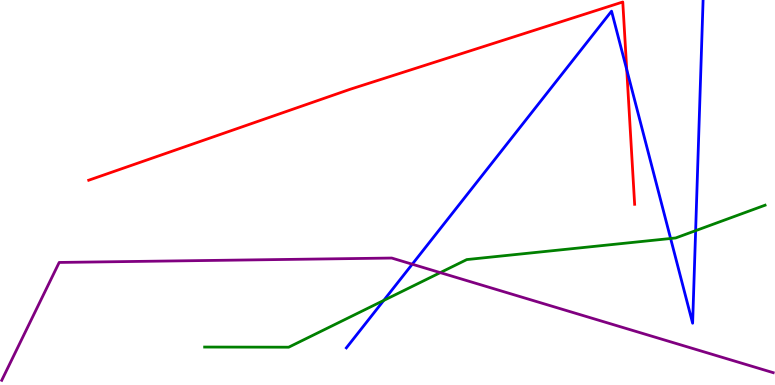[{'lines': ['blue', 'red'], 'intersections': [{'x': 8.09, 'y': 8.19}]}, {'lines': ['green', 'red'], 'intersections': []}, {'lines': ['purple', 'red'], 'intersections': []}, {'lines': ['blue', 'green'], 'intersections': [{'x': 4.95, 'y': 2.2}, {'x': 8.65, 'y': 3.81}, {'x': 8.98, 'y': 4.01}]}, {'lines': ['blue', 'purple'], 'intersections': [{'x': 5.32, 'y': 3.14}]}, {'lines': ['green', 'purple'], 'intersections': [{'x': 5.68, 'y': 2.92}]}]